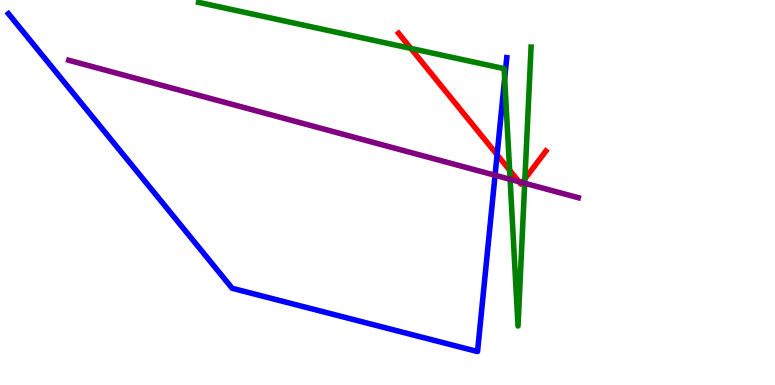[{'lines': ['blue', 'red'], 'intersections': [{'x': 6.41, 'y': 5.98}]}, {'lines': ['green', 'red'], 'intersections': [{'x': 5.3, 'y': 8.74}, {'x': 6.58, 'y': 5.58}, {'x': 6.77, 'y': 5.36}]}, {'lines': ['purple', 'red'], 'intersections': [{'x': 6.7, 'y': 5.28}, {'x': 6.74, 'y': 5.26}]}, {'lines': ['blue', 'green'], 'intersections': [{'x': 6.51, 'y': 7.96}]}, {'lines': ['blue', 'purple'], 'intersections': [{'x': 6.39, 'y': 5.45}]}, {'lines': ['green', 'purple'], 'intersections': [{'x': 6.58, 'y': 5.34}, {'x': 6.77, 'y': 5.24}]}]